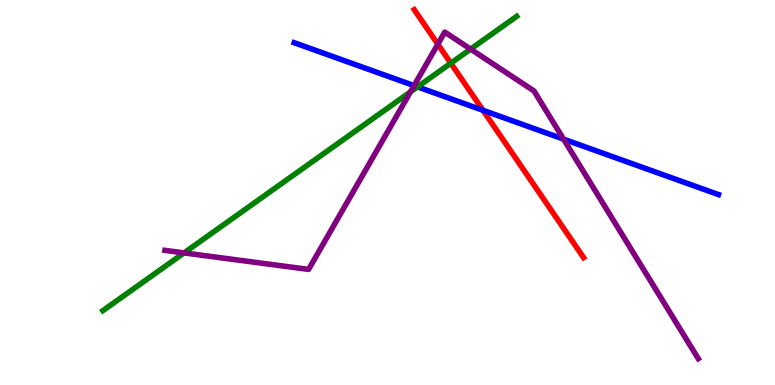[{'lines': ['blue', 'red'], 'intersections': [{'x': 6.23, 'y': 7.14}]}, {'lines': ['green', 'red'], 'intersections': [{'x': 5.82, 'y': 8.36}]}, {'lines': ['purple', 'red'], 'intersections': [{'x': 5.65, 'y': 8.85}]}, {'lines': ['blue', 'green'], 'intersections': [{'x': 5.39, 'y': 7.74}]}, {'lines': ['blue', 'purple'], 'intersections': [{'x': 5.34, 'y': 7.78}, {'x': 7.27, 'y': 6.39}]}, {'lines': ['green', 'purple'], 'intersections': [{'x': 2.38, 'y': 3.43}, {'x': 5.3, 'y': 7.61}, {'x': 6.07, 'y': 8.72}]}]